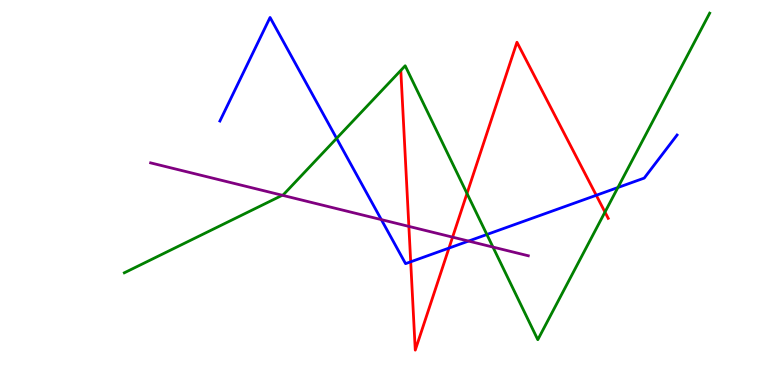[{'lines': ['blue', 'red'], 'intersections': [{'x': 5.3, 'y': 3.2}, {'x': 5.79, 'y': 3.56}, {'x': 7.69, 'y': 4.93}]}, {'lines': ['green', 'red'], 'intersections': [{'x': 6.03, 'y': 4.97}, {'x': 7.81, 'y': 4.49}]}, {'lines': ['purple', 'red'], 'intersections': [{'x': 5.28, 'y': 4.12}, {'x': 5.84, 'y': 3.84}]}, {'lines': ['blue', 'green'], 'intersections': [{'x': 4.34, 'y': 6.41}, {'x': 6.28, 'y': 3.91}, {'x': 7.97, 'y': 5.13}]}, {'lines': ['blue', 'purple'], 'intersections': [{'x': 4.92, 'y': 4.3}, {'x': 6.05, 'y': 3.74}]}, {'lines': ['green', 'purple'], 'intersections': [{'x': 3.64, 'y': 4.93}, {'x': 6.36, 'y': 3.58}]}]